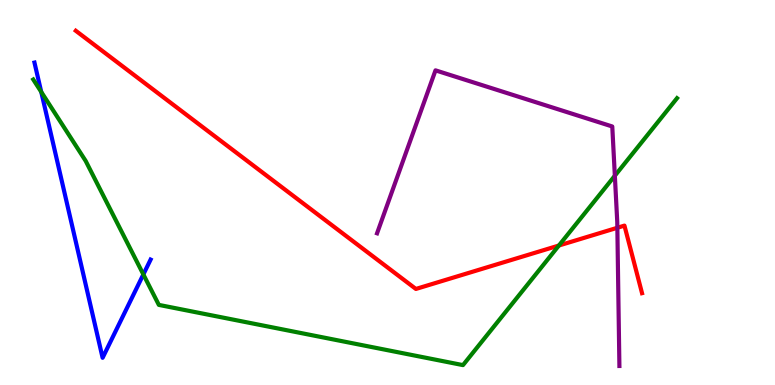[{'lines': ['blue', 'red'], 'intersections': []}, {'lines': ['green', 'red'], 'intersections': [{'x': 7.21, 'y': 3.62}]}, {'lines': ['purple', 'red'], 'intersections': [{'x': 7.97, 'y': 4.08}]}, {'lines': ['blue', 'green'], 'intersections': [{'x': 0.532, 'y': 7.61}, {'x': 1.85, 'y': 2.87}]}, {'lines': ['blue', 'purple'], 'intersections': []}, {'lines': ['green', 'purple'], 'intersections': [{'x': 7.93, 'y': 5.44}]}]